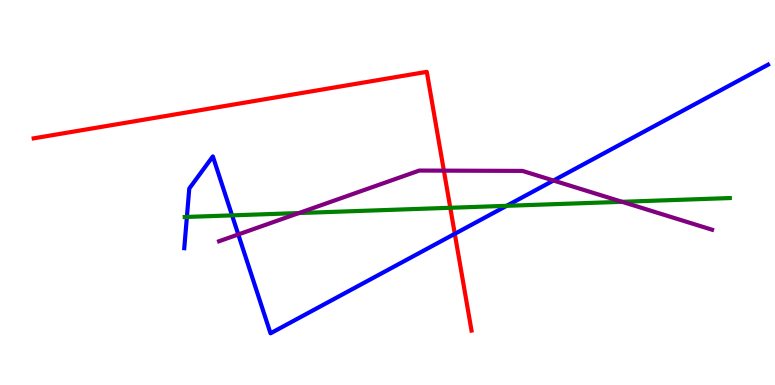[{'lines': ['blue', 'red'], 'intersections': [{'x': 5.87, 'y': 3.93}]}, {'lines': ['green', 'red'], 'intersections': [{'x': 5.81, 'y': 4.6}]}, {'lines': ['purple', 'red'], 'intersections': [{'x': 5.73, 'y': 5.57}]}, {'lines': ['blue', 'green'], 'intersections': [{'x': 2.41, 'y': 4.37}, {'x': 2.99, 'y': 4.41}, {'x': 6.54, 'y': 4.65}]}, {'lines': ['blue', 'purple'], 'intersections': [{'x': 3.07, 'y': 3.91}, {'x': 7.14, 'y': 5.31}]}, {'lines': ['green', 'purple'], 'intersections': [{'x': 3.86, 'y': 4.47}, {'x': 8.03, 'y': 4.76}]}]